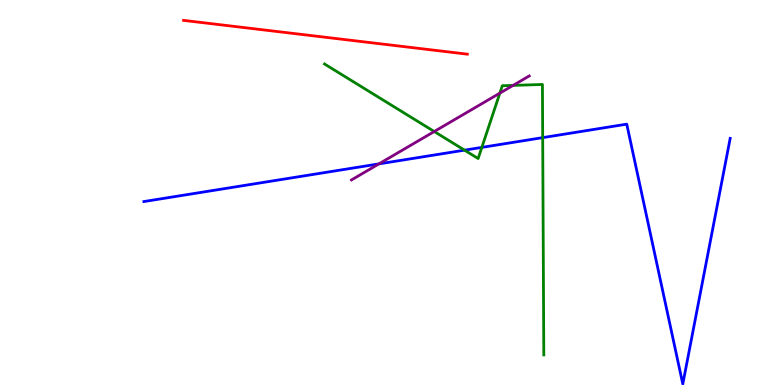[{'lines': ['blue', 'red'], 'intersections': []}, {'lines': ['green', 'red'], 'intersections': []}, {'lines': ['purple', 'red'], 'intersections': []}, {'lines': ['blue', 'green'], 'intersections': [{'x': 5.99, 'y': 6.1}, {'x': 6.22, 'y': 6.17}, {'x': 7.0, 'y': 6.43}]}, {'lines': ['blue', 'purple'], 'intersections': [{'x': 4.89, 'y': 5.74}]}, {'lines': ['green', 'purple'], 'intersections': [{'x': 5.6, 'y': 6.58}, {'x': 6.45, 'y': 7.58}, {'x': 6.62, 'y': 7.78}]}]